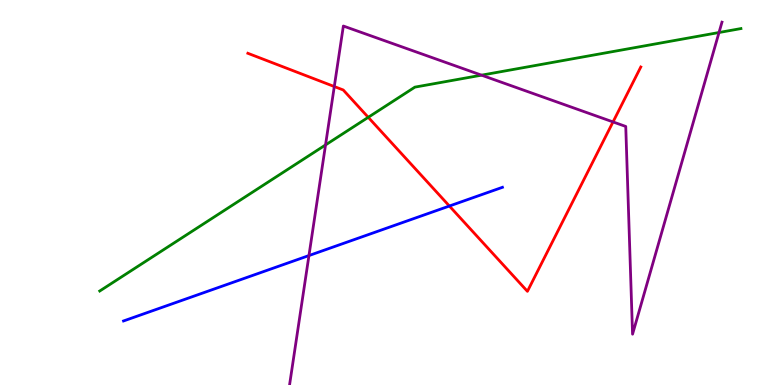[{'lines': ['blue', 'red'], 'intersections': [{'x': 5.8, 'y': 4.65}]}, {'lines': ['green', 'red'], 'intersections': [{'x': 4.75, 'y': 6.95}]}, {'lines': ['purple', 'red'], 'intersections': [{'x': 4.31, 'y': 7.75}, {'x': 7.91, 'y': 6.83}]}, {'lines': ['blue', 'green'], 'intersections': []}, {'lines': ['blue', 'purple'], 'intersections': [{'x': 3.99, 'y': 3.36}]}, {'lines': ['green', 'purple'], 'intersections': [{'x': 4.2, 'y': 6.24}, {'x': 6.21, 'y': 8.05}, {'x': 9.28, 'y': 9.16}]}]